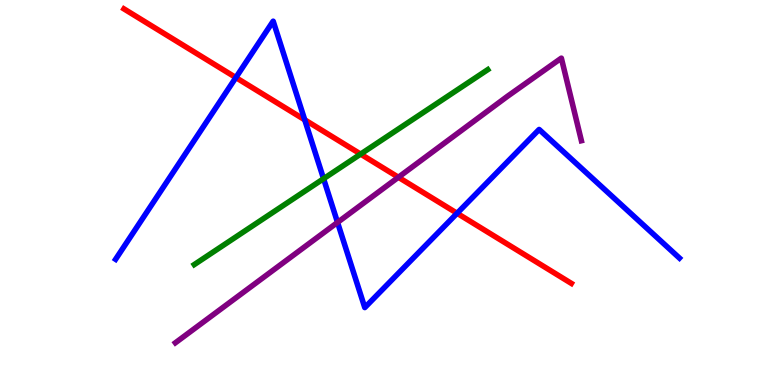[{'lines': ['blue', 'red'], 'intersections': [{'x': 3.04, 'y': 7.99}, {'x': 3.93, 'y': 6.89}, {'x': 5.9, 'y': 4.46}]}, {'lines': ['green', 'red'], 'intersections': [{'x': 4.65, 'y': 6.0}]}, {'lines': ['purple', 'red'], 'intersections': [{'x': 5.14, 'y': 5.4}]}, {'lines': ['blue', 'green'], 'intersections': [{'x': 4.18, 'y': 5.36}]}, {'lines': ['blue', 'purple'], 'intersections': [{'x': 4.36, 'y': 4.22}]}, {'lines': ['green', 'purple'], 'intersections': []}]